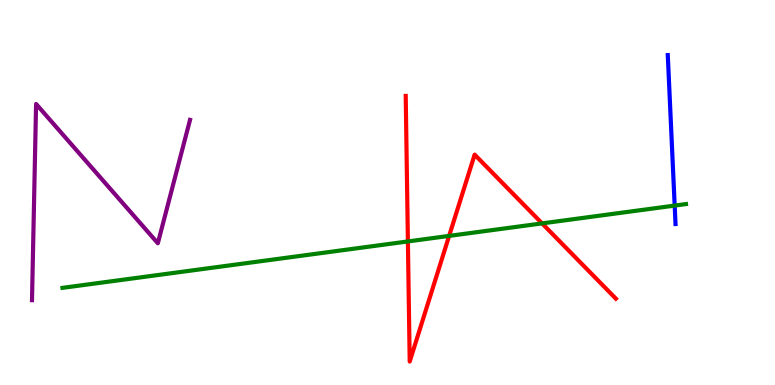[{'lines': ['blue', 'red'], 'intersections': []}, {'lines': ['green', 'red'], 'intersections': [{'x': 5.26, 'y': 3.73}, {'x': 5.8, 'y': 3.87}, {'x': 6.99, 'y': 4.2}]}, {'lines': ['purple', 'red'], 'intersections': []}, {'lines': ['blue', 'green'], 'intersections': [{'x': 8.71, 'y': 4.66}]}, {'lines': ['blue', 'purple'], 'intersections': []}, {'lines': ['green', 'purple'], 'intersections': []}]